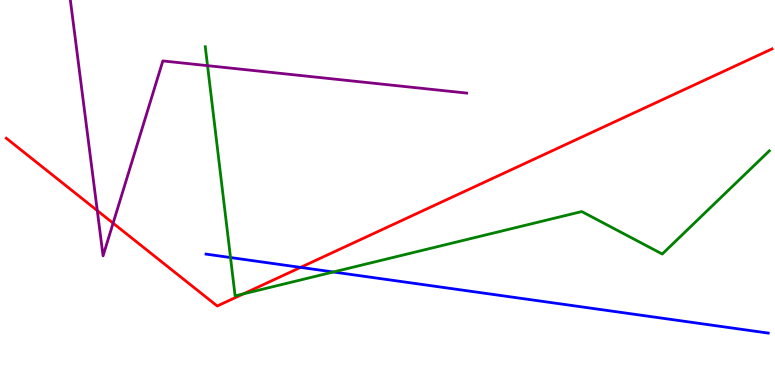[{'lines': ['blue', 'red'], 'intersections': [{'x': 3.88, 'y': 3.05}]}, {'lines': ['green', 'red'], 'intersections': [{'x': 3.14, 'y': 2.37}]}, {'lines': ['purple', 'red'], 'intersections': [{'x': 1.26, 'y': 4.53}, {'x': 1.46, 'y': 4.2}]}, {'lines': ['blue', 'green'], 'intersections': [{'x': 2.97, 'y': 3.31}, {'x': 4.3, 'y': 2.94}]}, {'lines': ['blue', 'purple'], 'intersections': []}, {'lines': ['green', 'purple'], 'intersections': [{'x': 2.68, 'y': 8.29}]}]